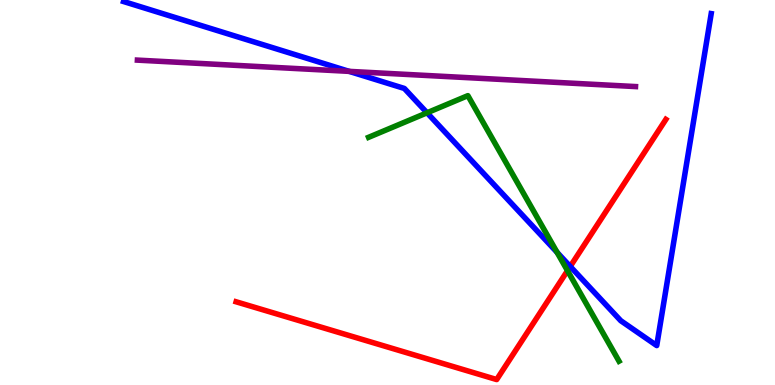[{'lines': ['blue', 'red'], 'intersections': [{'x': 7.36, 'y': 3.08}]}, {'lines': ['green', 'red'], 'intersections': [{'x': 7.32, 'y': 2.97}]}, {'lines': ['purple', 'red'], 'intersections': []}, {'lines': ['blue', 'green'], 'intersections': [{'x': 5.51, 'y': 7.07}, {'x': 7.19, 'y': 3.45}]}, {'lines': ['blue', 'purple'], 'intersections': [{'x': 4.51, 'y': 8.15}]}, {'lines': ['green', 'purple'], 'intersections': []}]